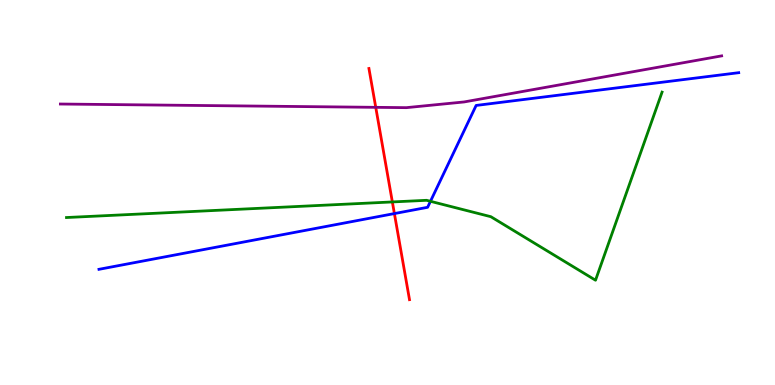[{'lines': ['blue', 'red'], 'intersections': [{'x': 5.09, 'y': 4.45}]}, {'lines': ['green', 'red'], 'intersections': [{'x': 5.06, 'y': 4.75}]}, {'lines': ['purple', 'red'], 'intersections': [{'x': 4.85, 'y': 7.21}]}, {'lines': ['blue', 'green'], 'intersections': [{'x': 5.55, 'y': 4.77}]}, {'lines': ['blue', 'purple'], 'intersections': []}, {'lines': ['green', 'purple'], 'intersections': []}]